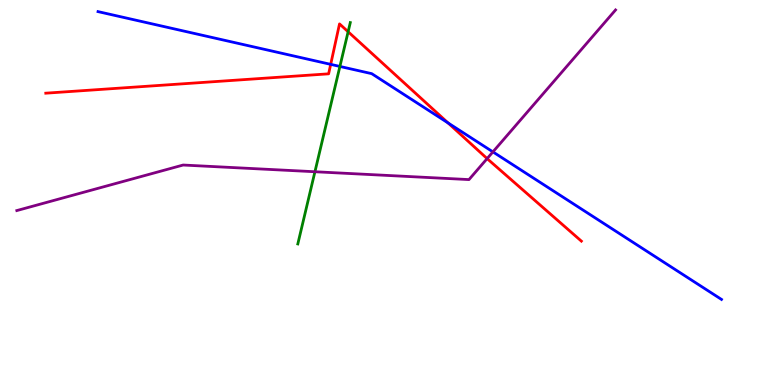[{'lines': ['blue', 'red'], 'intersections': [{'x': 4.27, 'y': 8.33}, {'x': 5.78, 'y': 6.81}]}, {'lines': ['green', 'red'], 'intersections': [{'x': 4.49, 'y': 9.18}]}, {'lines': ['purple', 'red'], 'intersections': [{'x': 6.29, 'y': 5.88}]}, {'lines': ['blue', 'green'], 'intersections': [{'x': 4.39, 'y': 8.27}]}, {'lines': ['blue', 'purple'], 'intersections': [{'x': 6.36, 'y': 6.05}]}, {'lines': ['green', 'purple'], 'intersections': [{'x': 4.06, 'y': 5.54}]}]